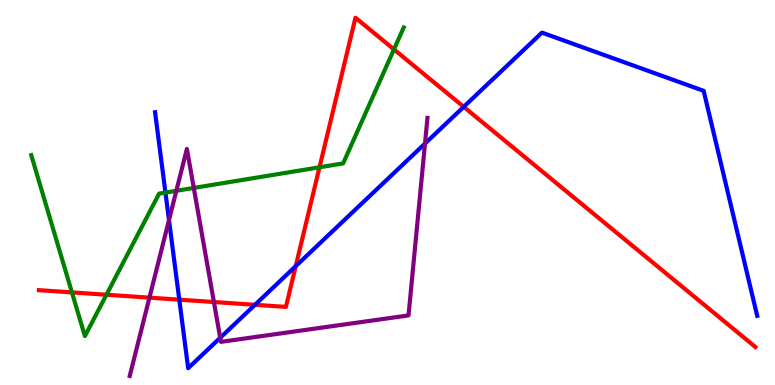[{'lines': ['blue', 'red'], 'intersections': [{'x': 2.31, 'y': 2.22}, {'x': 3.29, 'y': 2.08}, {'x': 3.82, 'y': 3.09}, {'x': 5.98, 'y': 7.23}]}, {'lines': ['green', 'red'], 'intersections': [{'x': 0.928, 'y': 2.41}, {'x': 1.37, 'y': 2.34}, {'x': 4.12, 'y': 5.65}, {'x': 5.08, 'y': 8.72}]}, {'lines': ['purple', 'red'], 'intersections': [{'x': 1.93, 'y': 2.27}, {'x': 2.76, 'y': 2.16}]}, {'lines': ['blue', 'green'], 'intersections': [{'x': 2.13, 'y': 5.0}]}, {'lines': ['blue', 'purple'], 'intersections': [{'x': 2.18, 'y': 4.29}, {'x': 2.84, 'y': 1.23}, {'x': 5.48, 'y': 6.27}]}, {'lines': ['green', 'purple'], 'intersections': [{'x': 2.28, 'y': 5.04}, {'x': 2.5, 'y': 5.12}]}]